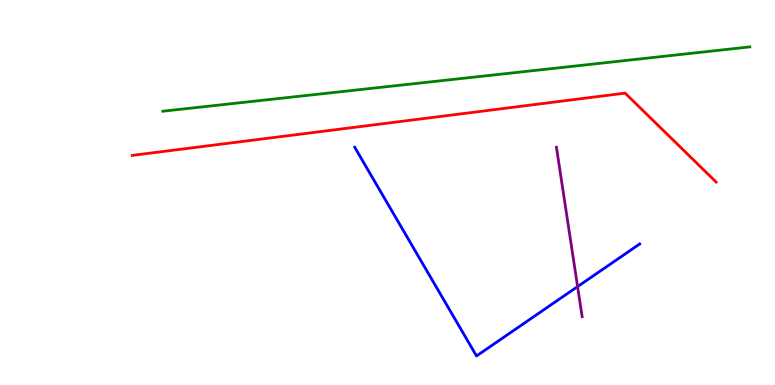[{'lines': ['blue', 'red'], 'intersections': []}, {'lines': ['green', 'red'], 'intersections': []}, {'lines': ['purple', 'red'], 'intersections': []}, {'lines': ['blue', 'green'], 'intersections': []}, {'lines': ['blue', 'purple'], 'intersections': [{'x': 7.45, 'y': 2.56}]}, {'lines': ['green', 'purple'], 'intersections': []}]